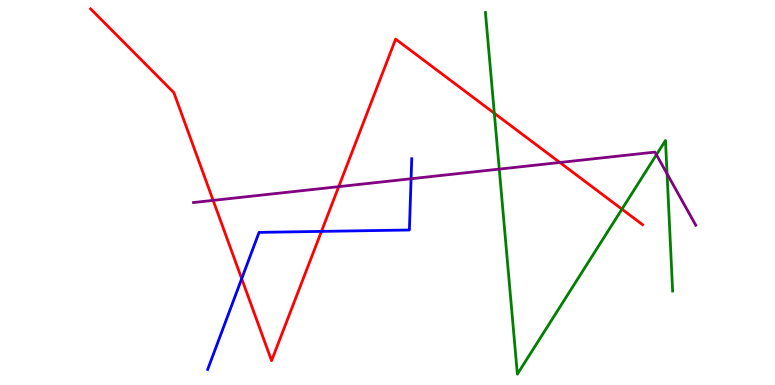[{'lines': ['blue', 'red'], 'intersections': [{'x': 3.12, 'y': 2.76}, {'x': 4.15, 'y': 3.99}]}, {'lines': ['green', 'red'], 'intersections': [{'x': 6.38, 'y': 7.06}, {'x': 8.03, 'y': 4.57}]}, {'lines': ['purple', 'red'], 'intersections': [{'x': 2.75, 'y': 4.8}, {'x': 4.37, 'y': 5.15}, {'x': 7.22, 'y': 5.78}]}, {'lines': ['blue', 'green'], 'intersections': []}, {'lines': ['blue', 'purple'], 'intersections': [{'x': 5.3, 'y': 5.36}]}, {'lines': ['green', 'purple'], 'intersections': [{'x': 6.44, 'y': 5.61}, {'x': 8.47, 'y': 5.98}, {'x': 8.61, 'y': 5.49}]}]